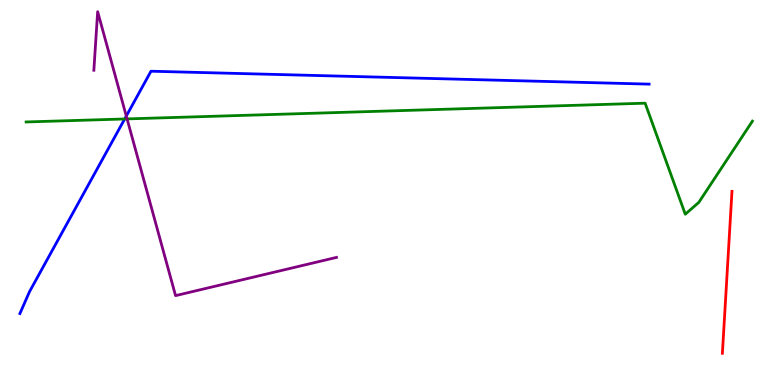[{'lines': ['blue', 'red'], 'intersections': []}, {'lines': ['green', 'red'], 'intersections': []}, {'lines': ['purple', 'red'], 'intersections': []}, {'lines': ['blue', 'green'], 'intersections': [{'x': 1.61, 'y': 6.91}]}, {'lines': ['blue', 'purple'], 'intersections': [{'x': 1.63, 'y': 6.99}]}, {'lines': ['green', 'purple'], 'intersections': [{'x': 1.64, 'y': 6.91}]}]